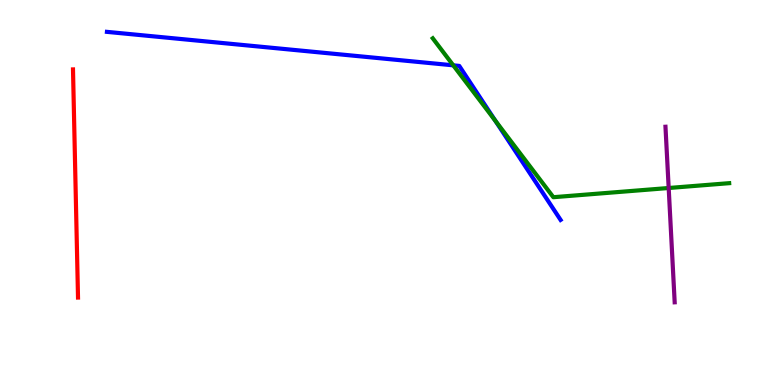[{'lines': ['blue', 'red'], 'intersections': []}, {'lines': ['green', 'red'], 'intersections': []}, {'lines': ['purple', 'red'], 'intersections': []}, {'lines': ['blue', 'green'], 'intersections': [{'x': 5.85, 'y': 8.3}, {'x': 6.39, 'y': 6.86}]}, {'lines': ['blue', 'purple'], 'intersections': []}, {'lines': ['green', 'purple'], 'intersections': [{'x': 8.63, 'y': 5.12}]}]